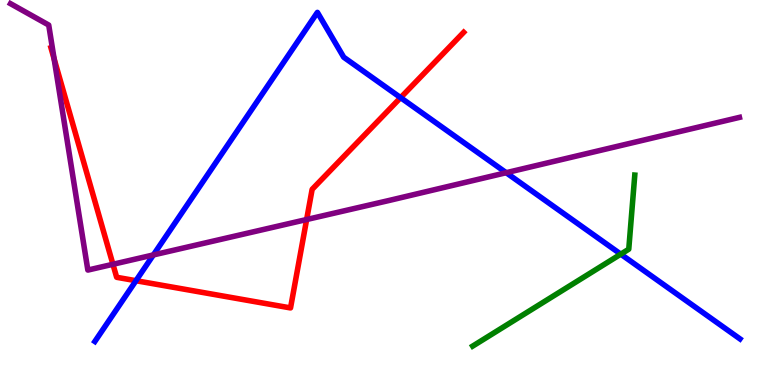[{'lines': ['blue', 'red'], 'intersections': [{'x': 1.75, 'y': 2.71}, {'x': 5.17, 'y': 7.46}]}, {'lines': ['green', 'red'], 'intersections': []}, {'lines': ['purple', 'red'], 'intersections': [{'x': 0.698, 'y': 8.47}, {'x': 1.46, 'y': 3.14}, {'x': 3.96, 'y': 4.3}]}, {'lines': ['blue', 'green'], 'intersections': [{'x': 8.01, 'y': 3.4}]}, {'lines': ['blue', 'purple'], 'intersections': [{'x': 1.98, 'y': 3.38}, {'x': 6.53, 'y': 5.51}]}, {'lines': ['green', 'purple'], 'intersections': []}]